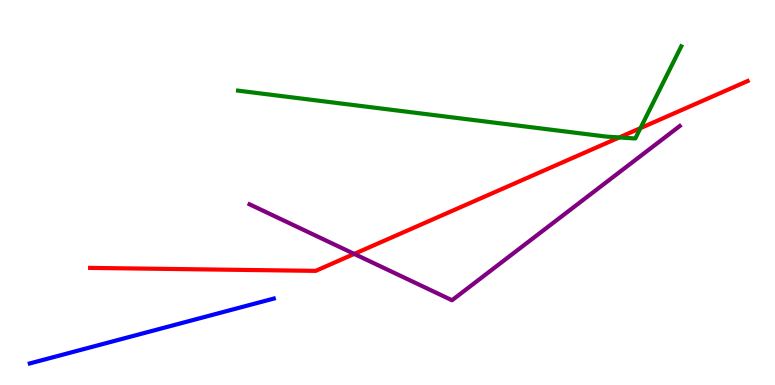[{'lines': ['blue', 'red'], 'intersections': []}, {'lines': ['green', 'red'], 'intersections': [{'x': 7.99, 'y': 6.43}, {'x': 8.26, 'y': 6.67}]}, {'lines': ['purple', 'red'], 'intersections': [{'x': 4.57, 'y': 3.4}]}, {'lines': ['blue', 'green'], 'intersections': []}, {'lines': ['blue', 'purple'], 'intersections': []}, {'lines': ['green', 'purple'], 'intersections': []}]